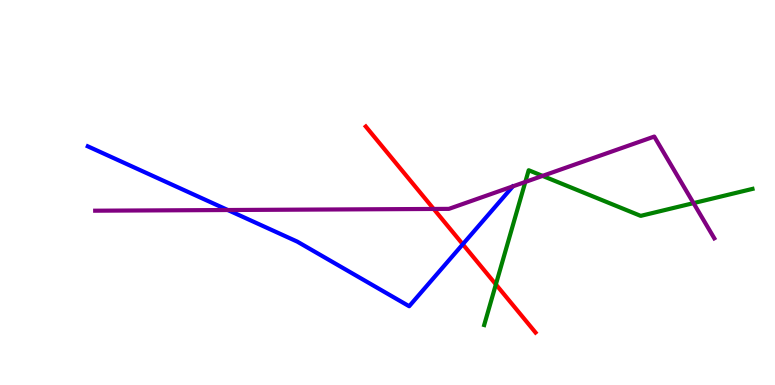[{'lines': ['blue', 'red'], 'intersections': [{'x': 5.97, 'y': 3.66}]}, {'lines': ['green', 'red'], 'intersections': [{'x': 6.4, 'y': 2.61}]}, {'lines': ['purple', 'red'], 'intersections': [{'x': 5.6, 'y': 4.57}]}, {'lines': ['blue', 'green'], 'intersections': []}, {'lines': ['blue', 'purple'], 'intersections': [{'x': 2.94, 'y': 4.55}]}, {'lines': ['green', 'purple'], 'intersections': [{'x': 6.78, 'y': 5.27}, {'x': 7.0, 'y': 5.43}, {'x': 8.95, 'y': 4.72}]}]